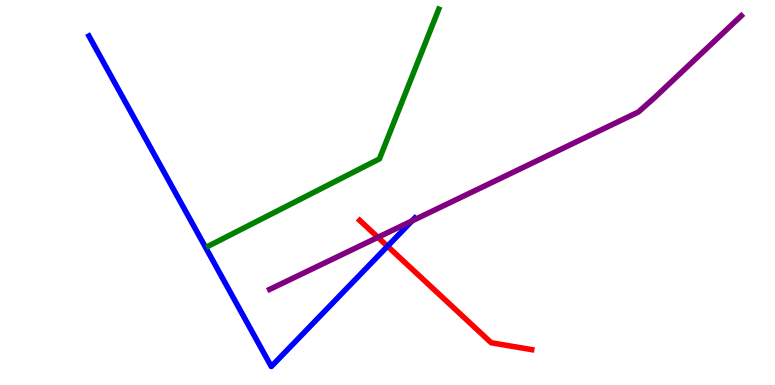[{'lines': ['blue', 'red'], 'intersections': [{'x': 5.0, 'y': 3.6}]}, {'lines': ['green', 'red'], 'intersections': []}, {'lines': ['purple', 'red'], 'intersections': [{'x': 4.88, 'y': 3.84}]}, {'lines': ['blue', 'green'], 'intersections': []}, {'lines': ['blue', 'purple'], 'intersections': [{'x': 5.32, 'y': 4.26}]}, {'lines': ['green', 'purple'], 'intersections': []}]